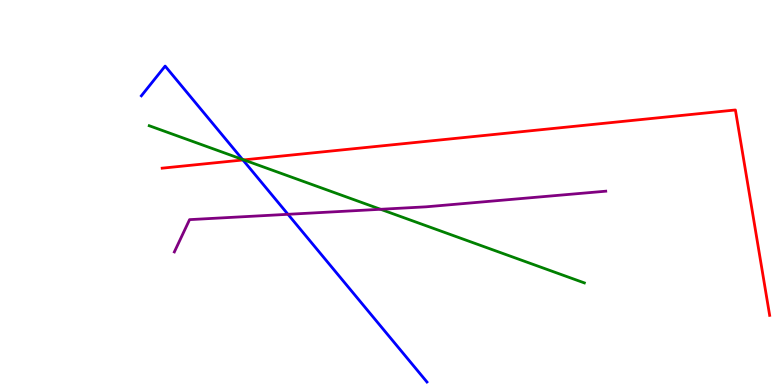[{'lines': ['blue', 'red'], 'intersections': [{'x': 3.13, 'y': 5.84}]}, {'lines': ['green', 'red'], 'intersections': [{'x': 3.15, 'y': 5.85}]}, {'lines': ['purple', 'red'], 'intersections': []}, {'lines': ['blue', 'green'], 'intersections': [{'x': 3.13, 'y': 5.86}]}, {'lines': ['blue', 'purple'], 'intersections': [{'x': 3.72, 'y': 4.43}]}, {'lines': ['green', 'purple'], 'intersections': [{'x': 4.91, 'y': 4.56}]}]